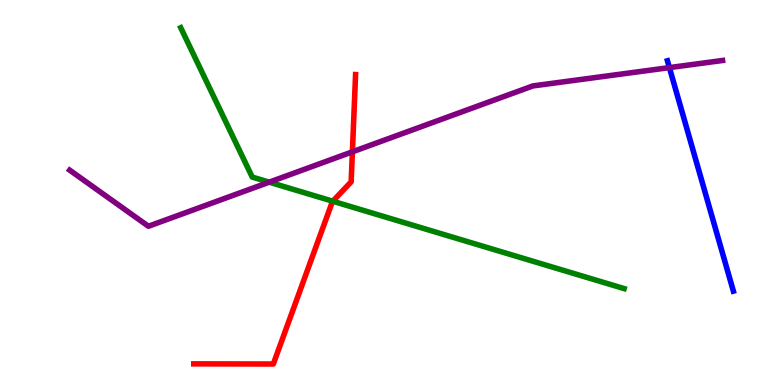[{'lines': ['blue', 'red'], 'intersections': []}, {'lines': ['green', 'red'], 'intersections': [{'x': 4.29, 'y': 4.77}]}, {'lines': ['purple', 'red'], 'intersections': [{'x': 4.55, 'y': 6.06}]}, {'lines': ['blue', 'green'], 'intersections': []}, {'lines': ['blue', 'purple'], 'intersections': [{'x': 8.64, 'y': 8.24}]}, {'lines': ['green', 'purple'], 'intersections': [{'x': 3.47, 'y': 5.27}]}]